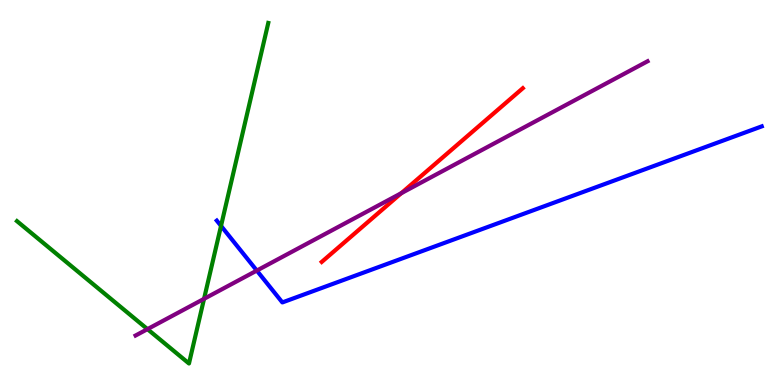[{'lines': ['blue', 'red'], 'intersections': []}, {'lines': ['green', 'red'], 'intersections': []}, {'lines': ['purple', 'red'], 'intersections': [{'x': 5.18, 'y': 4.98}]}, {'lines': ['blue', 'green'], 'intersections': [{'x': 2.85, 'y': 4.13}]}, {'lines': ['blue', 'purple'], 'intersections': [{'x': 3.31, 'y': 2.97}]}, {'lines': ['green', 'purple'], 'intersections': [{'x': 1.9, 'y': 1.45}, {'x': 2.63, 'y': 2.24}]}]